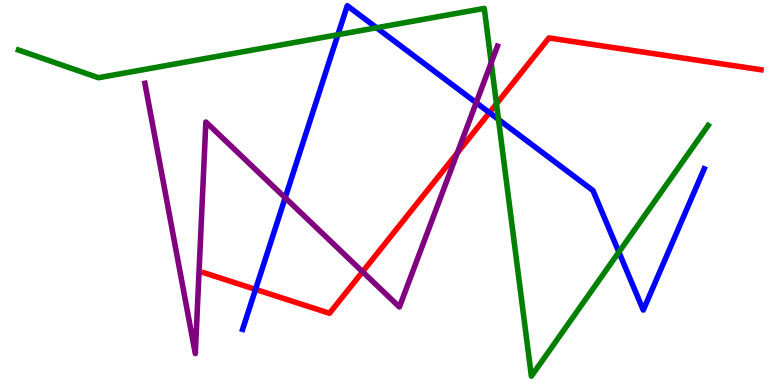[{'lines': ['blue', 'red'], 'intersections': [{'x': 3.3, 'y': 2.48}, {'x': 6.32, 'y': 7.07}]}, {'lines': ['green', 'red'], 'intersections': [{'x': 6.41, 'y': 7.3}]}, {'lines': ['purple', 'red'], 'intersections': [{'x': 4.68, 'y': 2.94}, {'x': 5.9, 'y': 6.03}]}, {'lines': ['blue', 'green'], 'intersections': [{'x': 4.36, 'y': 9.1}, {'x': 4.86, 'y': 9.28}, {'x': 6.43, 'y': 6.9}, {'x': 7.99, 'y': 3.45}]}, {'lines': ['blue', 'purple'], 'intersections': [{'x': 3.68, 'y': 4.86}, {'x': 6.14, 'y': 7.33}]}, {'lines': ['green', 'purple'], 'intersections': [{'x': 6.34, 'y': 8.37}]}]